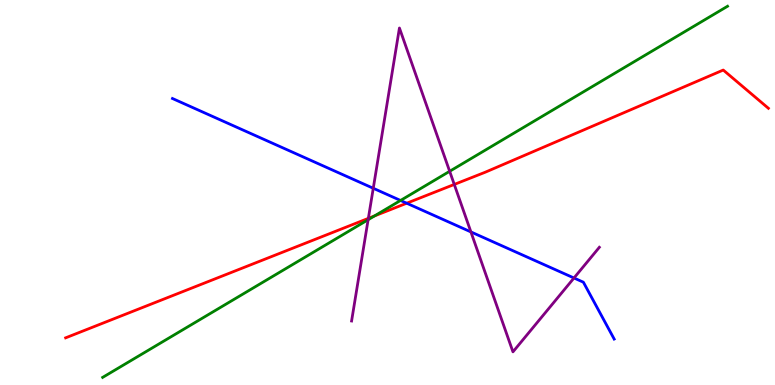[{'lines': ['blue', 'red'], 'intersections': [{'x': 5.25, 'y': 4.72}]}, {'lines': ['green', 'red'], 'intersections': [{'x': 4.83, 'y': 4.39}]}, {'lines': ['purple', 'red'], 'intersections': [{'x': 4.75, 'y': 4.33}, {'x': 5.86, 'y': 5.21}]}, {'lines': ['blue', 'green'], 'intersections': [{'x': 5.17, 'y': 4.79}]}, {'lines': ['blue', 'purple'], 'intersections': [{'x': 4.82, 'y': 5.11}, {'x': 6.08, 'y': 3.98}, {'x': 7.41, 'y': 2.78}]}, {'lines': ['green', 'purple'], 'intersections': [{'x': 4.75, 'y': 4.29}, {'x': 5.8, 'y': 5.55}]}]